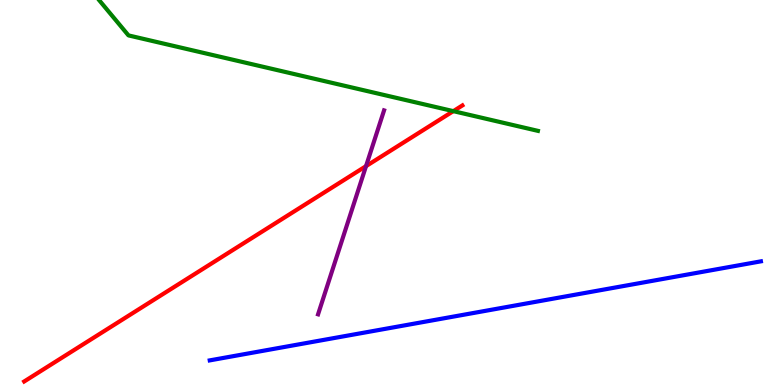[{'lines': ['blue', 'red'], 'intersections': []}, {'lines': ['green', 'red'], 'intersections': [{'x': 5.85, 'y': 7.11}]}, {'lines': ['purple', 'red'], 'intersections': [{'x': 4.72, 'y': 5.68}]}, {'lines': ['blue', 'green'], 'intersections': []}, {'lines': ['blue', 'purple'], 'intersections': []}, {'lines': ['green', 'purple'], 'intersections': []}]